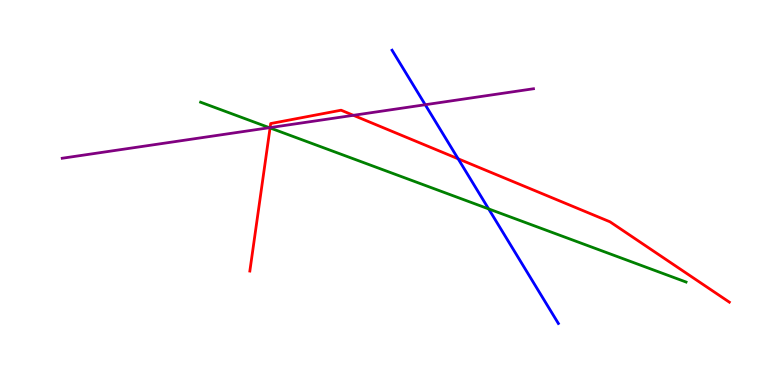[{'lines': ['blue', 'red'], 'intersections': [{'x': 5.91, 'y': 5.88}]}, {'lines': ['green', 'red'], 'intersections': [{'x': 3.48, 'y': 6.68}]}, {'lines': ['purple', 'red'], 'intersections': [{'x': 3.49, 'y': 6.69}, {'x': 4.56, 'y': 7.0}]}, {'lines': ['blue', 'green'], 'intersections': [{'x': 6.3, 'y': 4.57}]}, {'lines': ['blue', 'purple'], 'intersections': [{'x': 5.49, 'y': 7.28}]}, {'lines': ['green', 'purple'], 'intersections': [{'x': 3.48, 'y': 6.68}]}]